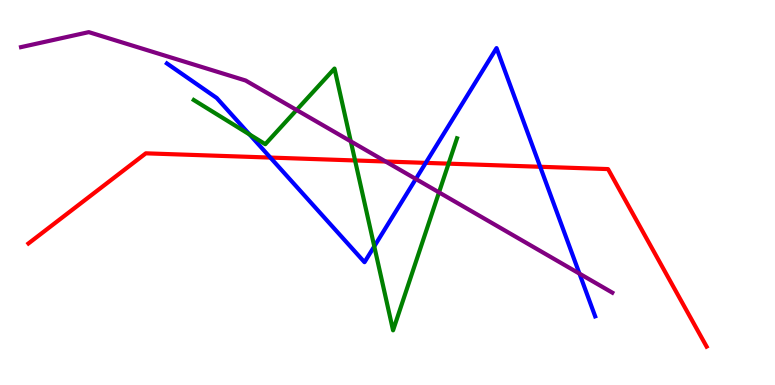[{'lines': ['blue', 'red'], 'intersections': [{'x': 3.49, 'y': 5.91}, {'x': 5.49, 'y': 5.77}, {'x': 6.97, 'y': 5.67}]}, {'lines': ['green', 'red'], 'intersections': [{'x': 4.58, 'y': 5.83}, {'x': 5.79, 'y': 5.75}]}, {'lines': ['purple', 'red'], 'intersections': [{'x': 4.98, 'y': 5.81}]}, {'lines': ['blue', 'green'], 'intersections': [{'x': 3.22, 'y': 6.51}, {'x': 4.83, 'y': 3.6}]}, {'lines': ['blue', 'purple'], 'intersections': [{'x': 5.37, 'y': 5.35}, {'x': 7.48, 'y': 2.89}]}, {'lines': ['green', 'purple'], 'intersections': [{'x': 3.83, 'y': 7.14}, {'x': 4.53, 'y': 6.33}, {'x': 5.66, 'y': 5.0}]}]